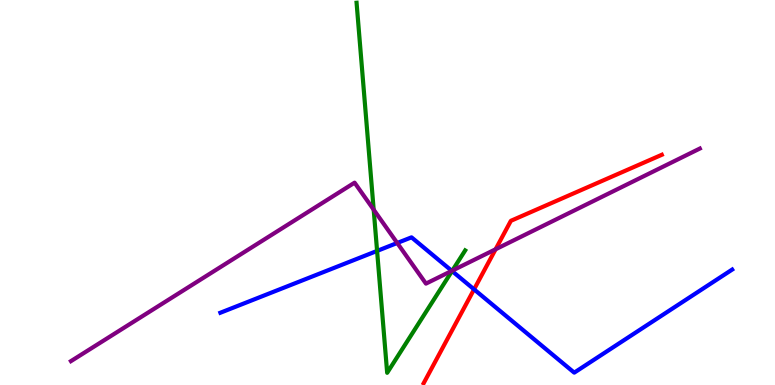[{'lines': ['blue', 'red'], 'intersections': [{'x': 6.12, 'y': 2.48}]}, {'lines': ['green', 'red'], 'intersections': []}, {'lines': ['purple', 'red'], 'intersections': [{'x': 6.39, 'y': 3.53}]}, {'lines': ['blue', 'green'], 'intersections': [{'x': 4.87, 'y': 3.48}, {'x': 5.83, 'y': 2.96}]}, {'lines': ['blue', 'purple'], 'intersections': [{'x': 5.13, 'y': 3.69}, {'x': 5.83, 'y': 2.96}]}, {'lines': ['green', 'purple'], 'intersections': [{'x': 4.82, 'y': 4.55}, {'x': 5.84, 'y': 2.97}]}]